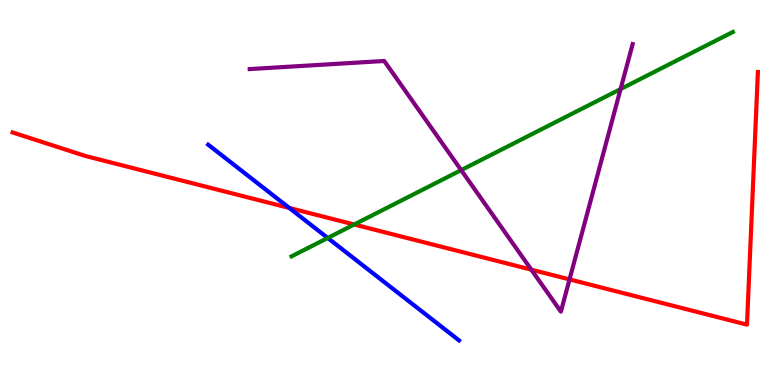[{'lines': ['blue', 'red'], 'intersections': [{'x': 3.73, 'y': 4.6}]}, {'lines': ['green', 'red'], 'intersections': [{'x': 4.57, 'y': 4.17}]}, {'lines': ['purple', 'red'], 'intersections': [{'x': 6.86, 'y': 3.0}, {'x': 7.35, 'y': 2.74}]}, {'lines': ['blue', 'green'], 'intersections': [{'x': 4.23, 'y': 3.82}]}, {'lines': ['blue', 'purple'], 'intersections': []}, {'lines': ['green', 'purple'], 'intersections': [{'x': 5.95, 'y': 5.58}, {'x': 8.01, 'y': 7.69}]}]